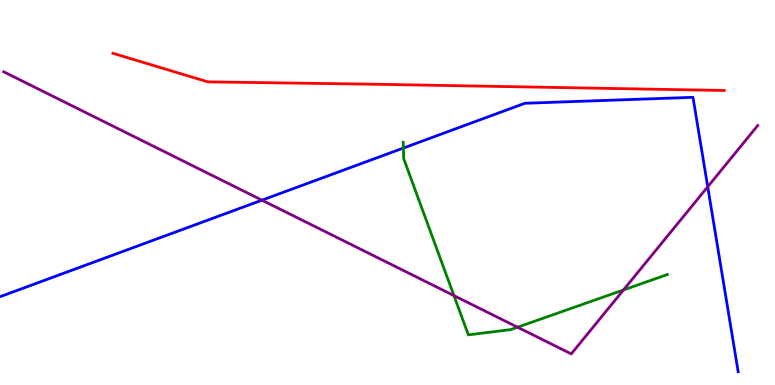[{'lines': ['blue', 'red'], 'intersections': []}, {'lines': ['green', 'red'], 'intersections': []}, {'lines': ['purple', 'red'], 'intersections': []}, {'lines': ['blue', 'green'], 'intersections': [{'x': 5.2, 'y': 6.15}]}, {'lines': ['blue', 'purple'], 'intersections': [{'x': 3.38, 'y': 4.8}, {'x': 9.13, 'y': 5.15}]}, {'lines': ['green', 'purple'], 'intersections': [{'x': 5.86, 'y': 2.32}, {'x': 6.68, 'y': 1.5}, {'x': 8.04, 'y': 2.47}]}]